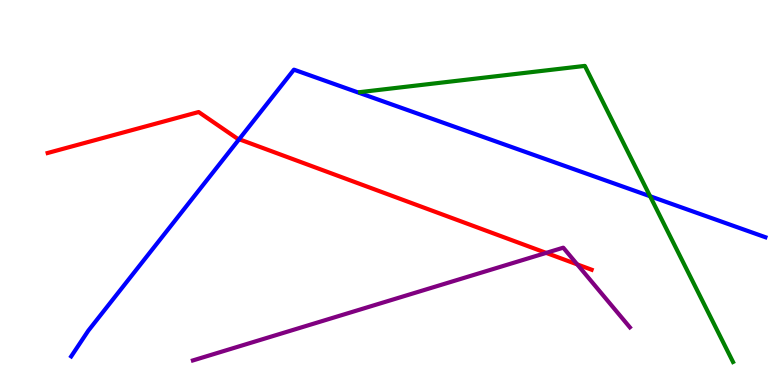[{'lines': ['blue', 'red'], 'intersections': [{'x': 3.09, 'y': 6.38}]}, {'lines': ['green', 'red'], 'intersections': []}, {'lines': ['purple', 'red'], 'intersections': [{'x': 7.05, 'y': 3.43}, {'x': 7.45, 'y': 3.13}]}, {'lines': ['blue', 'green'], 'intersections': [{'x': 8.39, 'y': 4.9}]}, {'lines': ['blue', 'purple'], 'intersections': []}, {'lines': ['green', 'purple'], 'intersections': []}]